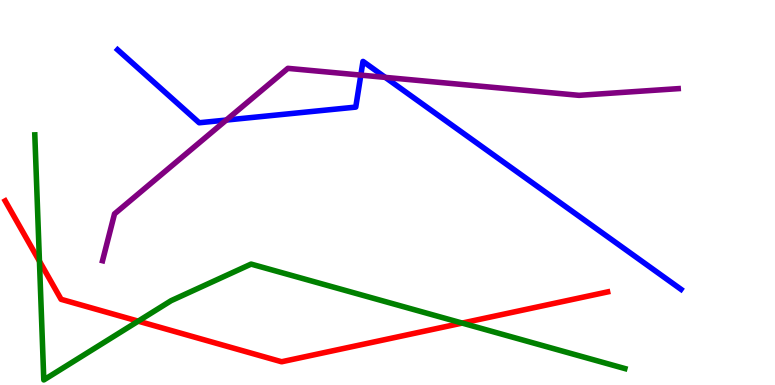[{'lines': ['blue', 'red'], 'intersections': []}, {'lines': ['green', 'red'], 'intersections': [{'x': 0.509, 'y': 3.22}, {'x': 1.78, 'y': 1.66}, {'x': 5.96, 'y': 1.61}]}, {'lines': ['purple', 'red'], 'intersections': []}, {'lines': ['blue', 'green'], 'intersections': []}, {'lines': ['blue', 'purple'], 'intersections': [{'x': 2.92, 'y': 6.88}, {'x': 4.66, 'y': 8.05}, {'x': 4.97, 'y': 7.99}]}, {'lines': ['green', 'purple'], 'intersections': []}]